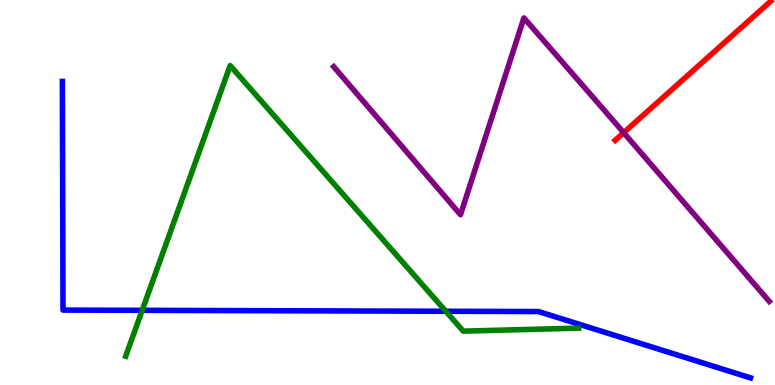[{'lines': ['blue', 'red'], 'intersections': []}, {'lines': ['green', 'red'], 'intersections': []}, {'lines': ['purple', 'red'], 'intersections': [{'x': 8.05, 'y': 6.55}]}, {'lines': ['blue', 'green'], 'intersections': [{'x': 1.83, 'y': 1.94}, {'x': 5.75, 'y': 1.92}]}, {'lines': ['blue', 'purple'], 'intersections': []}, {'lines': ['green', 'purple'], 'intersections': []}]